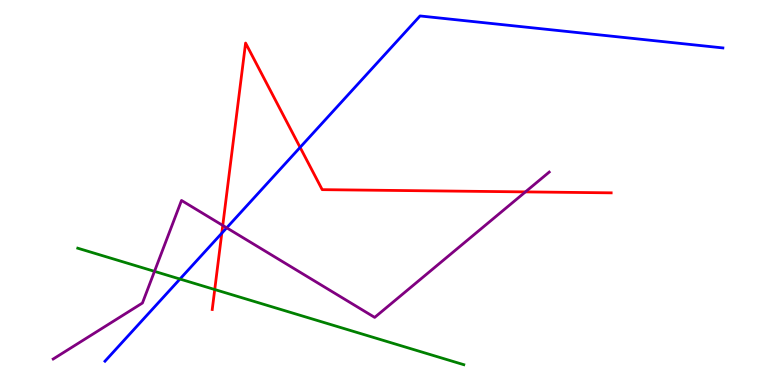[{'lines': ['blue', 'red'], 'intersections': [{'x': 2.86, 'y': 3.94}, {'x': 3.87, 'y': 6.17}]}, {'lines': ['green', 'red'], 'intersections': [{'x': 2.77, 'y': 2.48}]}, {'lines': ['purple', 'red'], 'intersections': [{'x': 2.87, 'y': 4.14}, {'x': 6.78, 'y': 5.02}]}, {'lines': ['blue', 'green'], 'intersections': [{'x': 2.32, 'y': 2.75}]}, {'lines': ['blue', 'purple'], 'intersections': [{'x': 2.93, 'y': 4.08}]}, {'lines': ['green', 'purple'], 'intersections': [{'x': 1.99, 'y': 2.95}]}]